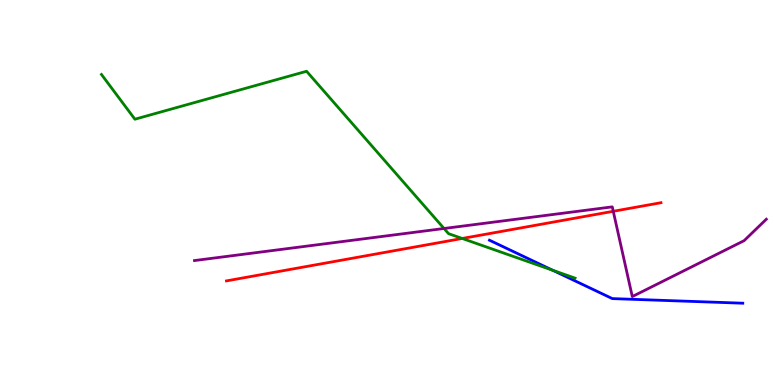[{'lines': ['blue', 'red'], 'intersections': []}, {'lines': ['green', 'red'], 'intersections': [{'x': 5.96, 'y': 3.81}]}, {'lines': ['purple', 'red'], 'intersections': [{'x': 7.91, 'y': 4.51}]}, {'lines': ['blue', 'green'], 'intersections': [{'x': 7.13, 'y': 2.98}]}, {'lines': ['blue', 'purple'], 'intersections': []}, {'lines': ['green', 'purple'], 'intersections': [{'x': 5.73, 'y': 4.07}]}]